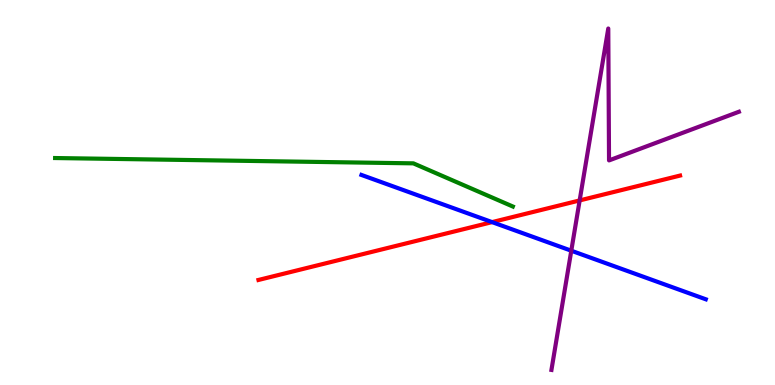[{'lines': ['blue', 'red'], 'intersections': [{'x': 6.35, 'y': 4.23}]}, {'lines': ['green', 'red'], 'intersections': []}, {'lines': ['purple', 'red'], 'intersections': [{'x': 7.48, 'y': 4.79}]}, {'lines': ['blue', 'green'], 'intersections': []}, {'lines': ['blue', 'purple'], 'intersections': [{'x': 7.37, 'y': 3.49}]}, {'lines': ['green', 'purple'], 'intersections': []}]